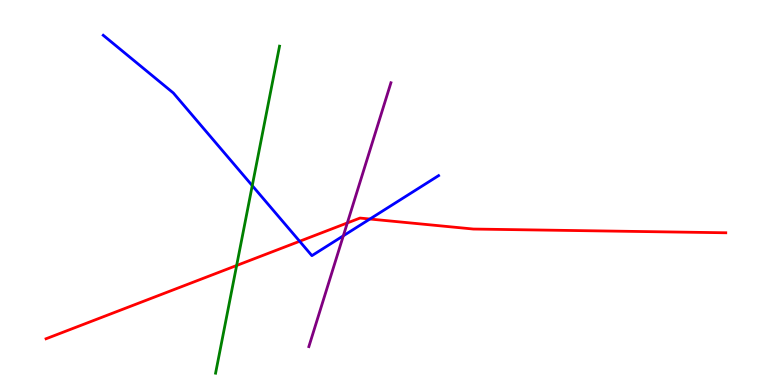[{'lines': ['blue', 'red'], 'intersections': [{'x': 3.87, 'y': 3.73}, {'x': 4.77, 'y': 4.31}]}, {'lines': ['green', 'red'], 'intersections': [{'x': 3.05, 'y': 3.1}]}, {'lines': ['purple', 'red'], 'intersections': [{'x': 4.48, 'y': 4.21}]}, {'lines': ['blue', 'green'], 'intersections': [{'x': 3.25, 'y': 5.18}]}, {'lines': ['blue', 'purple'], 'intersections': [{'x': 4.43, 'y': 3.88}]}, {'lines': ['green', 'purple'], 'intersections': []}]